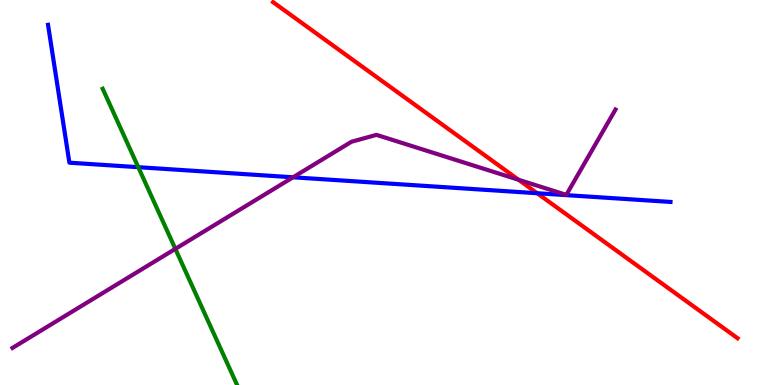[{'lines': ['blue', 'red'], 'intersections': [{'x': 6.93, 'y': 4.98}]}, {'lines': ['green', 'red'], 'intersections': []}, {'lines': ['purple', 'red'], 'intersections': [{'x': 6.69, 'y': 5.33}]}, {'lines': ['blue', 'green'], 'intersections': [{'x': 1.78, 'y': 5.66}]}, {'lines': ['blue', 'purple'], 'intersections': [{'x': 3.78, 'y': 5.4}]}, {'lines': ['green', 'purple'], 'intersections': [{'x': 2.26, 'y': 3.54}]}]